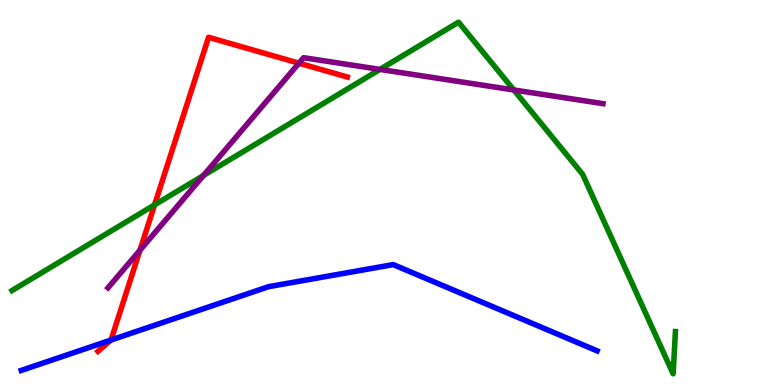[{'lines': ['blue', 'red'], 'intersections': [{'x': 1.43, 'y': 1.17}]}, {'lines': ['green', 'red'], 'intersections': [{'x': 1.99, 'y': 4.68}]}, {'lines': ['purple', 'red'], 'intersections': [{'x': 1.81, 'y': 3.5}, {'x': 3.86, 'y': 8.36}]}, {'lines': ['blue', 'green'], 'intersections': []}, {'lines': ['blue', 'purple'], 'intersections': []}, {'lines': ['green', 'purple'], 'intersections': [{'x': 2.63, 'y': 5.44}, {'x': 4.9, 'y': 8.2}, {'x': 6.63, 'y': 7.66}]}]